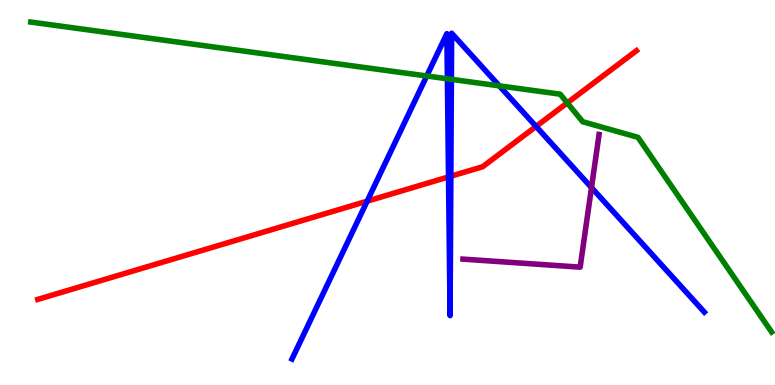[{'lines': ['blue', 'red'], 'intersections': [{'x': 4.74, 'y': 4.77}, {'x': 5.79, 'y': 5.4}, {'x': 5.82, 'y': 5.42}, {'x': 6.92, 'y': 6.72}]}, {'lines': ['green', 'red'], 'intersections': [{'x': 7.32, 'y': 7.33}]}, {'lines': ['purple', 'red'], 'intersections': []}, {'lines': ['blue', 'green'], 'intersections': [{'x': 5.51, 'y': 8.03}, {'x': 5.77, 'y': 7.95}, {'x': 5.82, 'y': 7.94}, {'x': 6.44, 'y': 7.77}]}, {'lines': ['blue', 'purple'], 'intersections': [{'x': 7.63, 'y': 5.13}]}, {'lines': ['green', 'purple'], 'intersections': []}]